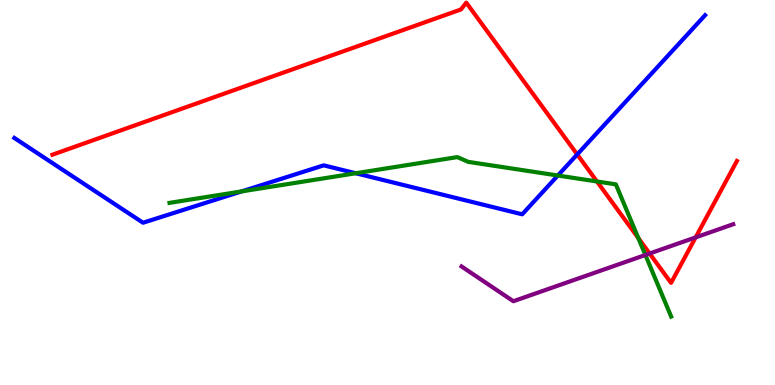[{'lines': ['blue', 'red'], 'intersections': [{'x': 7.45, 'y': 5.99}]}, {'lines': ['green', 'red'], 'intersections': [{'x': 7.7, 'y': 5.29}, {'x': 8.24, 'y': 3.82}]}, {'lines': ['purple', 'red'], 'intersections': [{'x': 8.38, 'y': 3.42}, {'x': 8.98, 'y': 3.83}]}, {'lines': ['blue', 'green'], 'intersections': [{'x': 3.12, 'y': 5.03}, {'x': 4.59, 'y': 5.5}, {'x': 7.2, 'y': 5.44}]}, {'lines': ['blue', 'purple'], 'intersections': []}, {'lines': ['green', 'purple'], 'intersections': [{'x': 8.33, 'y': 3.38}]}]